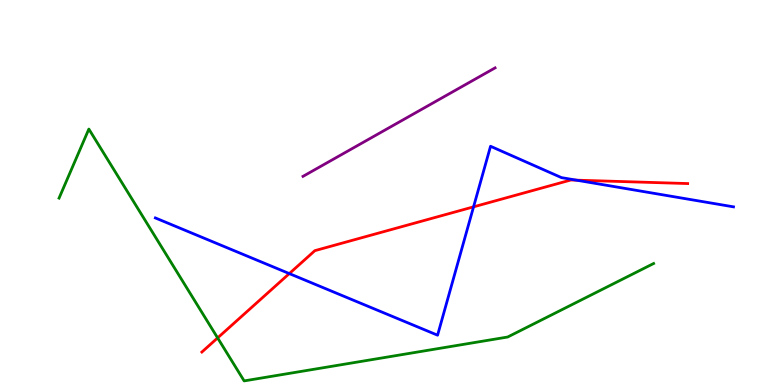[{'lines': ['blue', 'red'], 'intersections': [{'x': 3.73, 'y': 2.89}, {'x': 6.11, 'y': 4.63}, {'x': 7.44, 'y': 5.32}]}, {'lines': ['green', 'red'], 'intersections': [{'x': 2.81, 'y': 1.22}]}, {'lines': ['purple', 'red'], 'intersections': []}, {'lines': ['blue', 'green'], 'intersections': []}, {'lines': ['blue', 'purple'], 'intersections': []}, {'lines': ['green', 'purple'], 'intersections': []}]